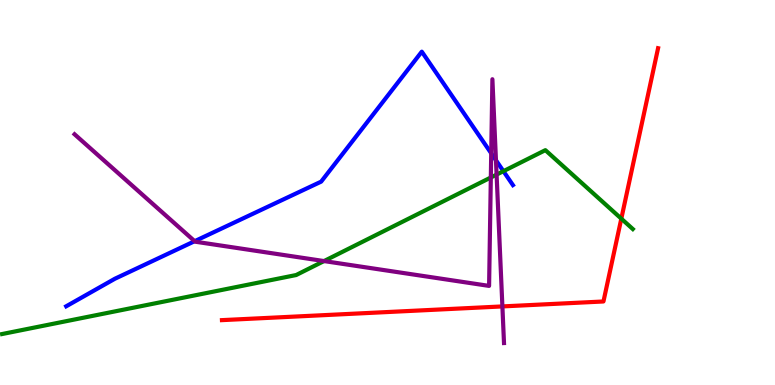[{'lines': ['blue', 'red'], 'intersections': []}, {'lines': ['green', 'red'], 'intersections': [{'x': 8.02, 'y': 4.32}]}, {'lines': ['purple', 'red'], 'intersections': [{'x': 6.48, 'y': 2.04}]}, {'lines': ['blue', 'green'], 'intersections': [{'x': 6.5, 'y': 5.55}]}, {'lines': ['blue', 'purple'], 'intersections': [{'x': 2.51, 'y': 3.74}, {'x': 6.34, 'y': 6.02}, {'x': 6.4, 'y': 5.84}]}, {'lines': ['green', 'purple'], 'intersections': [{'x': 4.18, 'y': 3.22}, {'x': 6.33, 'y': 5.39}, {'x': 6.41, 'y': 5.46}]}]